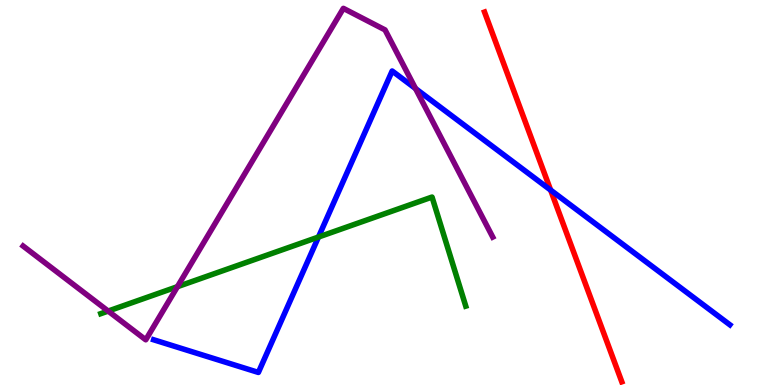[{'lines': ['blue', 'red'], 'intersections': [{'x': 7.1, 'y': 5.06}]}, {'lines': ['green', 'red'], 'intersections': []}, {'lines': ['purple', 'red'], 'intersections': []}, {'lines': ['blue', 'green'], 'intersections': [{'x': 4.11, 'y': 3.84}]}, {'lines': ['blue', 'purple'], 'intersections': [{'x': 5.36, 'y': 7.7}]}, {'lines': ['green', 'purple'], 'intersections': [{'x': 1.4, 'y': 1.92}, {'x': 2.29, 'y': 2.55}]}]